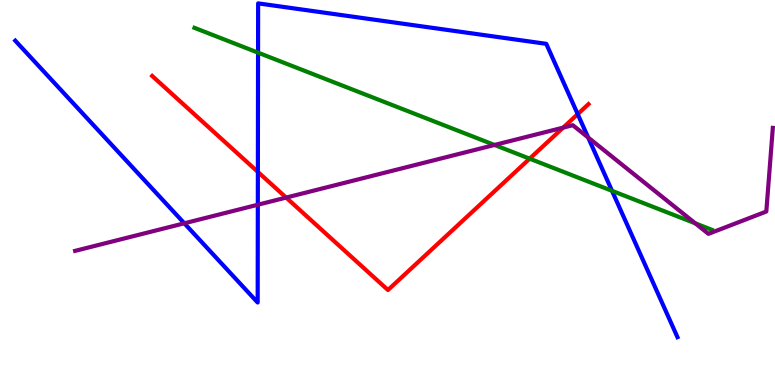[{'lines': ['blue', 'red'], 'intersections': [{'x': 3.33, 'y': 5.53}, {'x': 7.45, 'y': 7.04}]}, {'lines': ['green', 'red'], 'intersections': [{'x': 6.83, 'y': 5.88}]}, {'lines': ['purple', 'red'], 'intersections': [{'x': 3.69, 'y': 4.87}, {'x': 7.27, 'y': 6.68}]}, {'lines': ['blue', 'green'], 'intersections': [{'x': 3.33, 'y': 8.63}, {'x': 7.9, 'y': 5.04}]}, {'lines': ['blue', 'purple'], 'intersections': [{'x': 2.38, 'y': 4.2}, {'x': 3.33, 'y': 4.68}, {'x': 7.59, 'y': 6.43}]}, {'lines': ['green', 'purple'], 'intersections': [{'x': 6.38, 'y': 6.23}, {'x': 8.97, 'y': 4.2}]}]